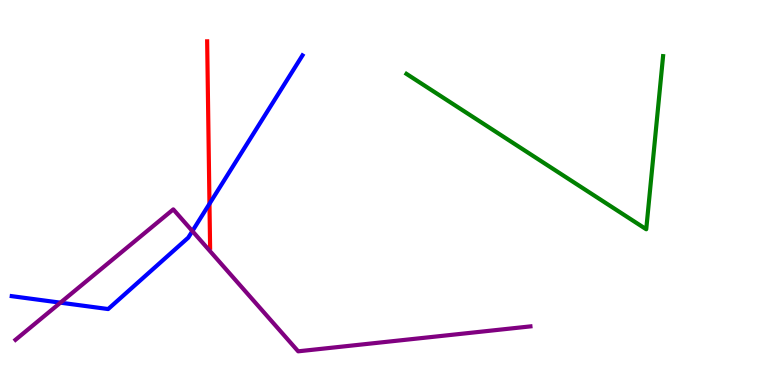[{'lines': ['blue', 'red'], 'intersections': [{'x': 2.7, 'y': 4.71}]}, {'lines': ['green', 'red'], 'intersections': []}, {'lines': ['purple', 'red'], 'intersections': []}, {'lines': ['blue', 'green'], 'intersections': []}, {'lines': ['blue', 'purple'], 'intersections': [{'x': 0.78, 'y': 2.14}, {'x': 2.48, 'y': 4.0}]}, {'lines': ['green', 'purple'], 'intersections': []}]